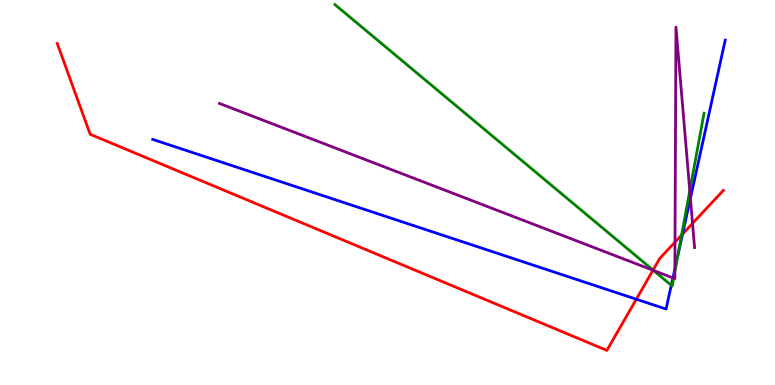[{'lines': ['blue', 'red'], 'intersections': [{'x': 8.21, 'y': 2.23}, {'x': 8.81, 'y': 3.92}]}, {'lines': ['green', 'red'], 'intersections': [{'x': 8.43, 'y': 2.98}, {'x': 8.79, 'y': 3.89}]}, {'lines': ['purple', 'red'], 'intersections': [{'x': 8.43, 'y': 2.98}, {'x': 8.71, 'y': 3.71}, {'x': 8.94, 'y': 4.2}]}, {'lines': ['blue', 'green'], 'intersections': [{'x': 8.66, 'y': 2.59}, {'x': 8.74, 'y': 3.34}]}, {'lines': ['blue', 'purple'], 'intersections': [{'x': 8.68, 'y': 2.78}, {'x': 8.71, 'y': 3.01}, {'x': 8.91, 'y': 4.85}]}, {'lines': ['green', 'purple'], 'intersections': [{'x': 8.43, 'y': 2.98}, {'x': 8.69, 'y': 2.77}, {'x': 8.71, 'y': 2.95}, {'x': 8.9, 'y': 5.05}]}]